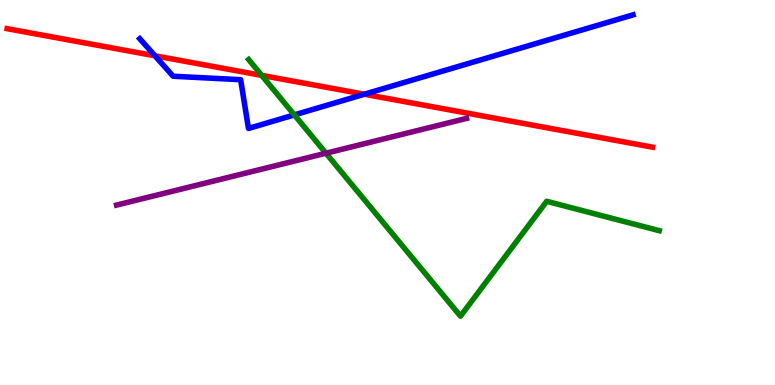[{'lines': ['blue', 'red'], 'intersections': [{'x': 2.0, 'y': 8.55}, {'x': 4.7, 'y': 7.55}]}, {'lines': ['green', 'red'], 'intersections': [{'x': 3.38, 'y': 8.04}]}, {'lines': ['purple', 'red'], 'intersections': []}, {'lines': ['blue', 'green'], 'intersections': [{'x': 3.8, 'y': 7.02}]}, {'lines': ['blue', 'purple'], 'intersections': []}, {'lines': ['green', 'purple'], 'intersections': [{'x': 4.21, 'y': 6.02}]}]